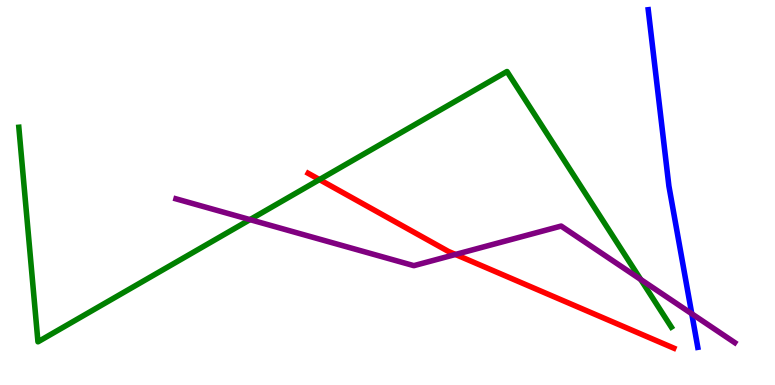[{'lines': ['blue', 'red'], 'intersections': []}, {'lines': ['green', 'red'], 'intersections': [{'x': 4.12, 'y': 5.34}]}, {'lines': ['purple', 'red'], 'intersections': [{'x': 5.88, 'y': 3.39}]}, {'lines': ['blue', 'green'], 'intersections': []}, {'lines': ['blue', 'purple'], 'intersections': [{'x': 8.93, 'y': 1.85}]}, {'lines': ['green', 'purple'], 'intersections': [{'x': 3.23, 'y': 4.3}, {'x': 8.27, 'y': 2.74}]}]